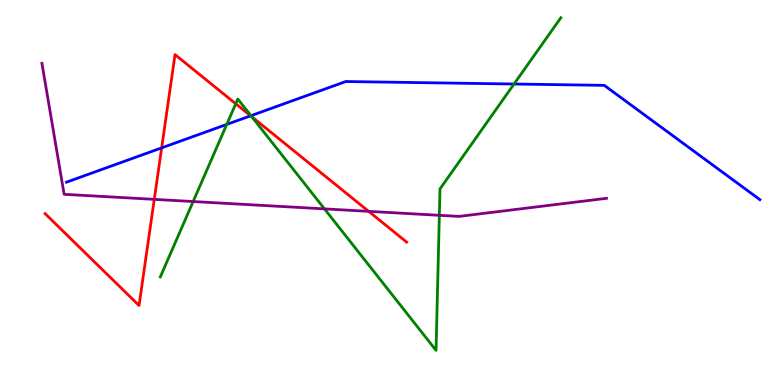[{'lines': ['blue', 'red'], 'intersections': [{'x': 2.09, 'y': 6.16}, {'x': 3.23, 'y': 6.99}]}, {'lines': ['green', 'red'], 'intersections': [{'x': 3.04, 'y': 7.3}, {'x': 3.25, 'y': 6.97}]}, {'lines': ['purple', 'red'], 'intersections': [{'x': 1.99, 'y': 4.82}, {'x': 4.76, 'y': 4.51}]}, {'lines': ['blue', 'green'], 'intersections': [{'x': 2.93, 'y': 6.77}, {'x': 3.24, 'y': 7.0}, {'x': 6.63, 'y': 7.82}]}, {'lines': ['blue', 'purple'], 'intersections': []}, {'lines': ['green', 'purple'], 'intersections': [{'x': 2.49, 'y': 4.77}, {'x': 4.19, 'y': 4.57}, {'x': 5.67, 'y': 4.41}]}]